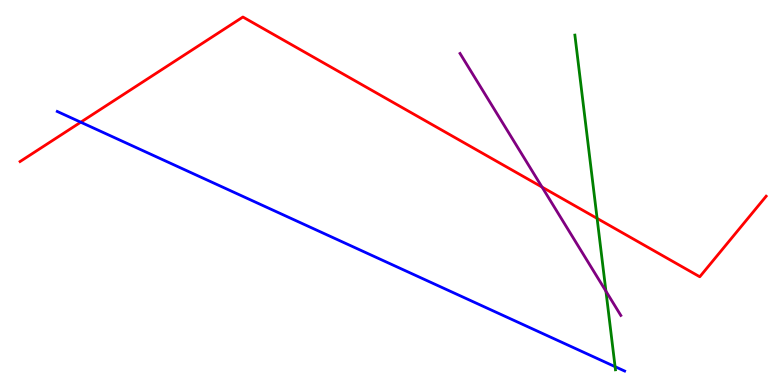[{'lines': ['blue', 'red'], 'intersections': [{'x': 1.04, 'y': 6.83}]}, {'lines': ['green', 'red'], 'intersections': [{'x': 7.7, 'y': 4.33}]}, {'lines': ['purple', 'red'], 'intersections': [{'x': 6.99, 'y': 5.14}]}, {'lines': ['blue', 'green'], 'intersections': [{'x': 7.94, 'y': 0.476}]}, {'lines': ['blue', 'purple'], 'intersections': []}, {'lines': ['green', 'purple'], 'intersections': [{'x': 7.82, 'y': 2.44}]}]